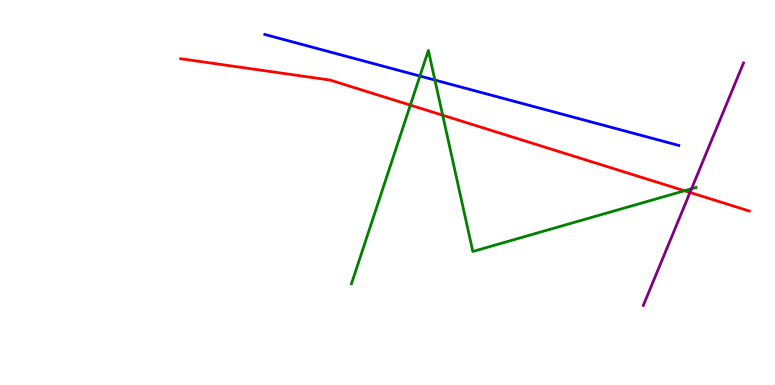[{'lines': ['blue', 'red'], 'intersections': []}, {'lines': ['green', 'red'], 'intersections': [{'x': 5.29, 'y': 7.27}, {'x': 5.71, 'y': 7.01}, {'x': 8.83, 'y': 5.04}]}, {'lines': ['purple', 'red'], 'intersections': [{'x': 8.9, 'y': 5.0}]}, {'lines': ['blue', 'green'], 'intersections': [{'x': 5.42, 'y': 8.02}, {'x': 5.61, 'y': 7.92}]}, {'lines': ['blue', 'purple'], 'intersections': []}, {'lines': ['green', 'purple'], 'intersections': [{'x': 8.92, 'y': 5.1}]}]